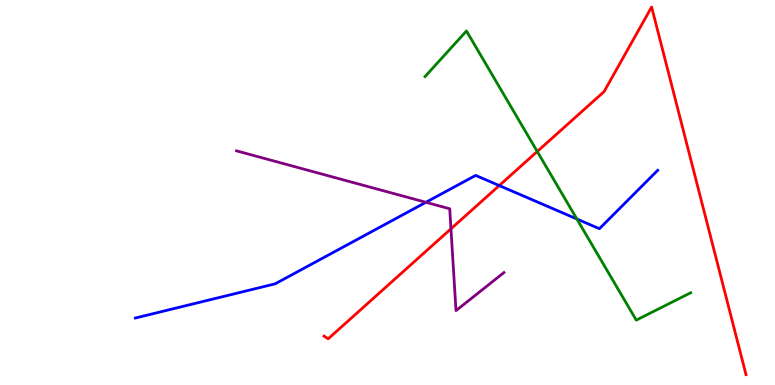[{'lines': ['blue', 'red'], 'intersections': [{'x': 6.44, 'y': 5.18}]}, {'lines': ['green', 'red'], 'intersections': [{'x': 6.93, 'y': 6.06}]}, {'lines': ['purple', 'red'], 'intersections': [{'x': 5.82, 'y': 4.06}]}, {'lines': ['blue', 'green'], 'intersections': [{'x': 7.44, 'y': 4.31}]}, {'lines': ['blue', 'purple'], 'intersections': [{'x': 5.5, 'y': 4.75}]}, {'lines': ['green', 'purple'], 'intersections': []}]